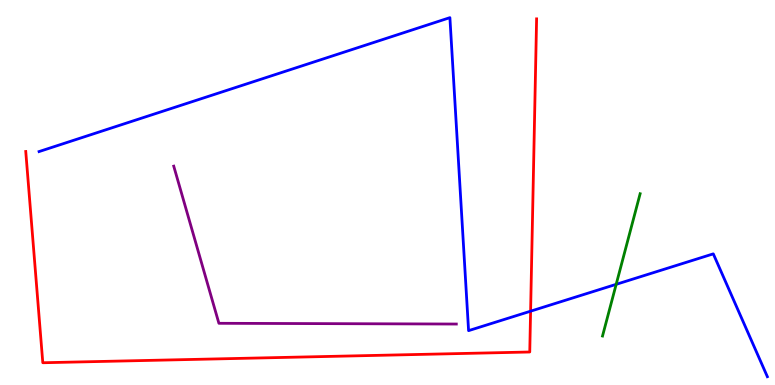[{'lines': ['blue', 'red'], 'intersections': [{'x': 6.85, 'y': 1.92}]}, {'lines': ['green', 'red'], 'intersections': []}, {'lines': ['purple', 'red'], 'intersections': []}, {'lines': ['blue', 'green'], 'intersections': [{'x': 7.95, 'y': 2.61}]}, {'lines': ['blue', 'purple'], 'intersections': []}, {'lines': ['green', 'purple'], 'intersections': []}]